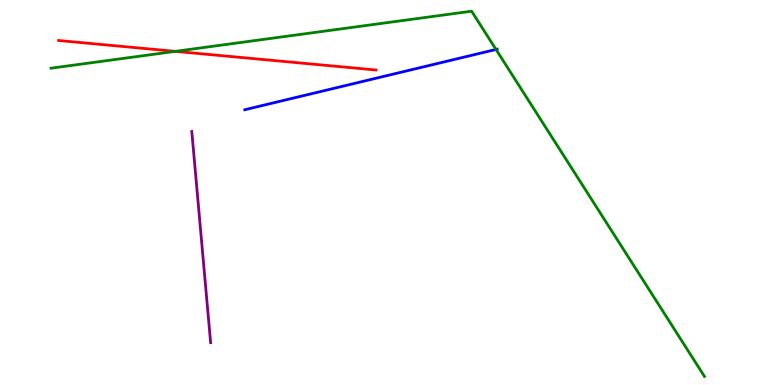[{'lines': ['blue', 'red'], 'intersections': []}, {'lines': ['green', 'red'], 'intersections': [{'x': 2.26, 'y': 8.67}]}, {'lines': ['purple', 'red'], 'intersections': []}, {'lines': ['blue', 'green'], 'intersections': [{'x': 6.4, 'y': 8.72}]}, {'lines': ['blue', 'purple'], 'intersections': []}, {'lines': ['green', 'purple'], 'intersections': []}]